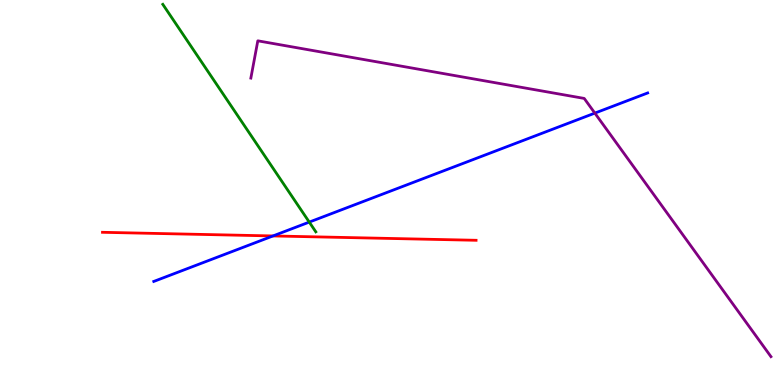[{'lines': ['blue', 'red'], 'intersections': [{'x': 3.52, 'y': 3.87}]}, {'lines': ['green', 'red'], 'intersections': []}, {'lines': ['purple', 'red'], 'intersections': []}, {'lines': ['blue', 'green'], 'intersections': [{'x': 3.99, 'y': 4.23}]}, {'lines': ['blue', 'purple'], 'intersections': [{'x': 7.68, 'y': 7.06}]}, {'lines': ['green', 'purple'], 'intersections': []}]